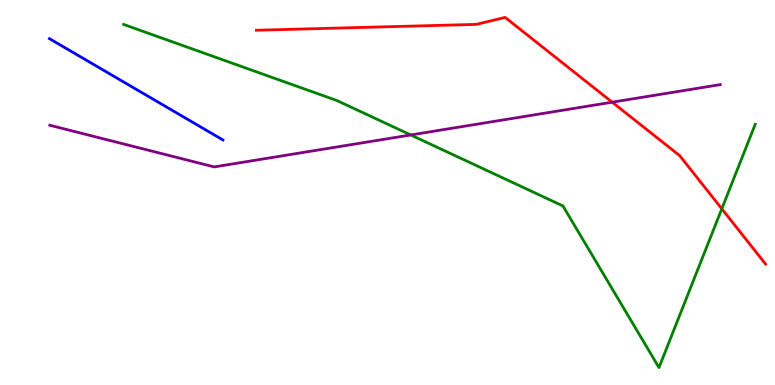[{'lines': ['blue', 'red'], 'intersections': []}, {'lines': ['green', 'red'], 'intersections': [{'x': 9.31, 'y': 4.58}]}, {'lines': ['purple', 'red'], 'intersections': [{'x': 7.9, 'y': 7.35}]}, {'lines': ['blue', 'green'], 'intersections': []}, {'lines': ['blue', 'purple'], 'intersections': []}, {'lines': ['green', 'purple'], 'intersections': [{'x': 5.3, 'y': 6.49}]}]